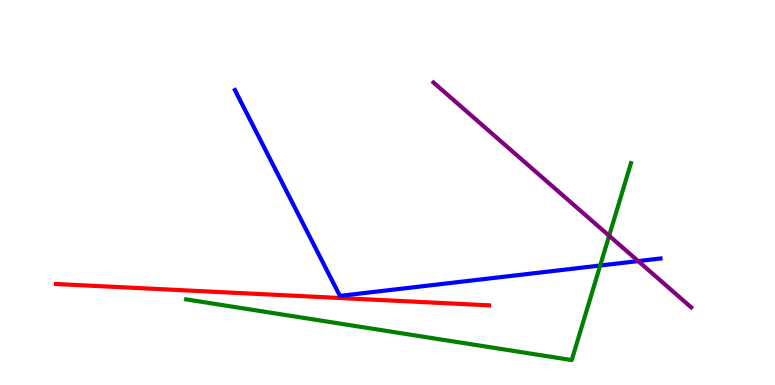[{'lines': ['blue', 'red'], 'intersections': []}, {'lines': ['green', 'red'], 'intersections': []}, {'lines': ['purple', 'red'], 'intersections': []}, {'lines': ['blue', 'green'], 'intersections': [{'x': 7.74, 'y': 3.1}]}, {'lines': ['blue', 'purple'], 'intersections': [{'x': 8.23, 'y': 3.22}]}, {'lines': ['green', 'purple'], 'intersections': [{'x': 7.86, 'y': 3.88}]}]